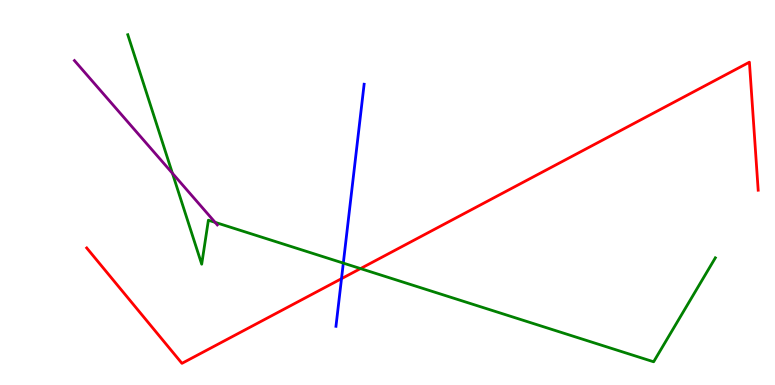[{'lines': ['blue', 'red'], 'intersections': [{'x': 4.41, 'y': 2.76}]}, {'lines': ['green', 'red'], 'intersections': [{'x': 4.65, 'y': 3.02}]}, {'lines': ['purple', 'red'], 'intersections': []}, {'lines': ['blue', 'green'], 'intersections': [{'x': 4.43, 'y': 3.17}]}, {'lines': ['blue', 'purple'], 'intersections': []}, {'lines': ['green', 'purple'], 'intersections': [{'x': 2.22, 'y': 5.5}, {'x': 2.78, 'y': 4.23}]}]